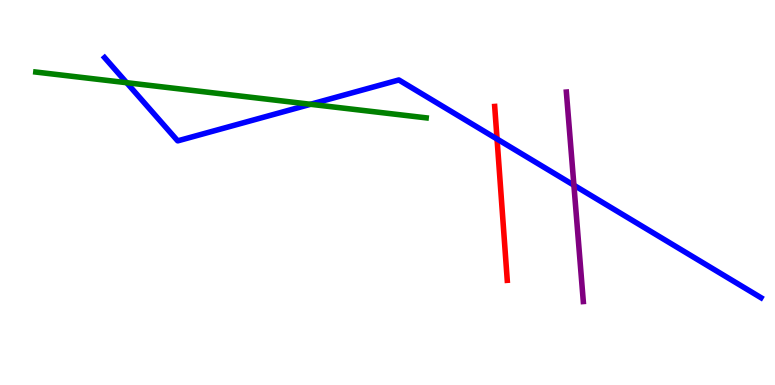[{'lines': ['blue', 'red'], 'intersections': [{'x': 6.41, 'y': 6.39}]}, {'lines': ['green', 'red'], 'intersections': []}, {'lines': ['purple', 'red'], 'intersections': []}, {'lines': ['blue', 'green'], 'intersections': [{'x': 1.63, 'y': 7.85}, {'x': 4.01, 'y': 7.29}]}, {'lines': ['blue', 'purple'], 'intersections': [{'x': 7.41, 'y': 5.19}]}, {'lines': ['green', 'purple'], 'intersections': []}]